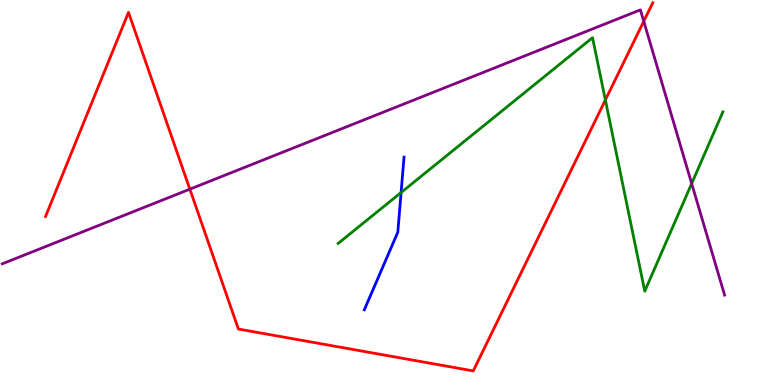[{'lines': ['blue', 'red'], 'intersections': []}, {'lines': ['green', 'red'], 'intersections': [{'x': 7.81, 'y': 7.4}]}, {'lines': ['purple', 'red'], 'intersections': [{'x': 2.45, 'y': 5.09}, {'x': 8.31, 'y': 9.45}]}, {'lines': ['blue', 'green'], 'intersections': [{'x': 5.18, 'y': 5.0}]}, {'lines': ['blue', 'purple'], 'intersections': []}, {'lines': ['green', 'purple'], 'intersections': [{'x': 8.92, 'y': 5.23}]}]